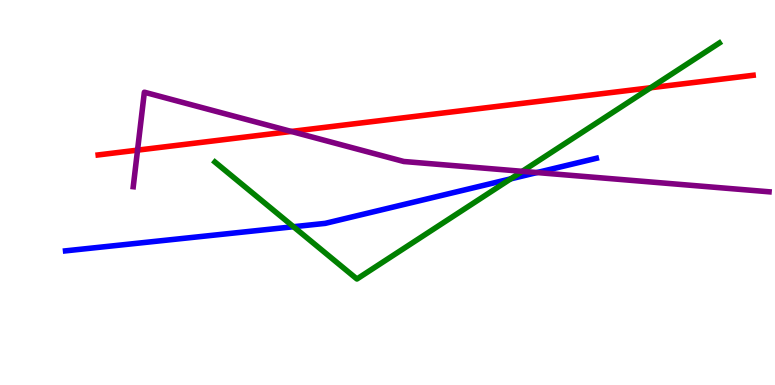[{'lines': ['blue', 'red'], 'intersections': []}, {'lines': ['green', 'red'], 'intersections': [{'x': 8.39, 'y': 7.72}]}, {'lines': ['purple', 'red'], 'intersections': [{'x': 1.77, 'y': 6.1}, {'x': 3.76, 'y': 6.59}]}, {'lines': ['blue', 'green'], 'intersections': [{'x': 3.79, 'y': 4.11}, {'x': 6.59, 'y': 5.35}]}, {'lines': ['blue', 'purple'], 'intersections': [{'x': 6.93, 'y': 5.52}]}, {'lines': ['green', 'purple'], 'intersections': [{'x': 6.74, 'y': 5.55}]}]